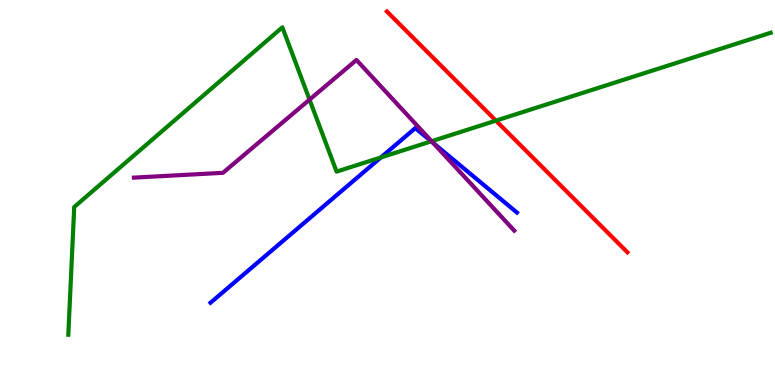[{'lines': ['blue', 'red'], 'intersections': []}, {'lines': ['green', 'red'], 'intersections': [{'x': 6.4, 'y': 6.87}]}, {'lines': ['purple', 'red'], 'intersections': []}, {'lines': ['blue', 'green'], 'intersections': [{'x': 4.91, 'y': 5.91}, {'x': 5.56, 'y': 6.33}]}, {'lines': ['blue', 'purple'], 'intersections': [{'x': 5.59, 'y': 6.29}]}, {'lines': ['green', 'purple'], 'intersections': [{'x': 3.99, 'y': 7.41}, {'x': 5.57, 'y': 6.33}]}]